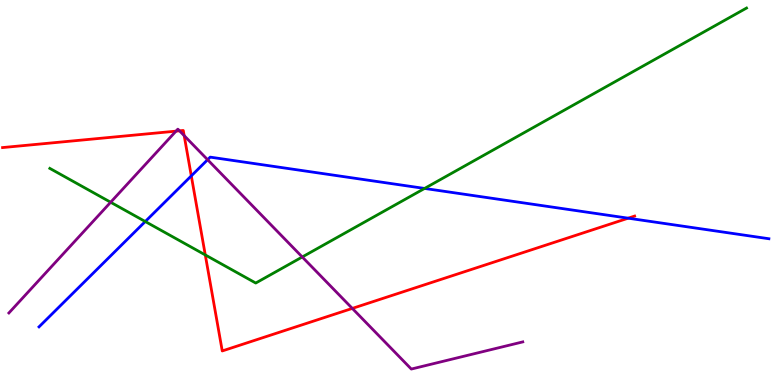[{'lines': ['blue', 'red'], 'intersections': [{'x': 2.47, 'y': 5.43}, {'x': 8.11, 'y': 4.33}]}, {'lines': ['green', 'red'], 'intersections': [{'x': 2.65, 'y': 3.38}]}, {'lines': ['purple', 'red'], 'intersections': [{'x': 2.27, 'y': 6.59}, {'x': 2.32, 'y': 6.6}, {'x': 2.38, 'y': 6.48}, {'x': 4.55, 'y': 1.99}]}, {'lines': ['blue', 'green'], 'intersections': [{'x': 1.87, 'y': 4.25}, {'x': 5.48, 'y': 5.11}]}, {'lines': ['blue', 'purple'], 'intersections': [{'x': 2.68, 'y': 5.85}]}, {'lines': ['green', 'purple'], 'intersections': [{'x': 1.43, 'y': 4.75}, {'x': 3.9, 'y': 3.33}]}]